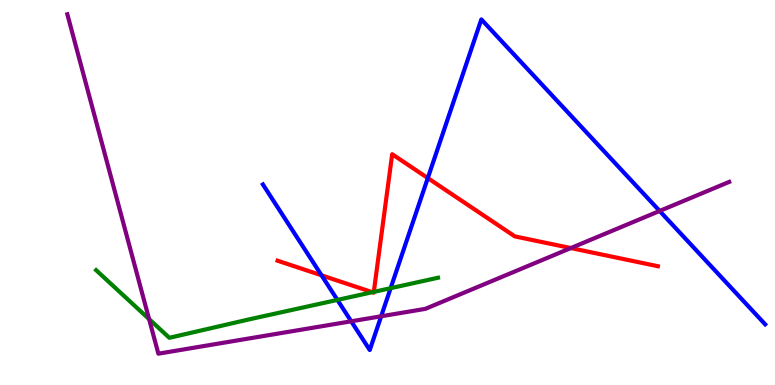[{'lines': ['blue', 'red'], 'intersections': [{'x': 4.15, 'y': 2.85}, {'x': 5.52, 'y': 5.37}]}, {'lines': ['green', 'red'], 'intersections': [{'x': 4.8, 'y': 2.41}, {'x': 4.82, 'y': 2.42}]}, {'lines': ['purple', 'red'], 'intersections': [{'x': 7.37, 'y': 3.56}]}, {'lines': ['blue', 'green'], 'intersections': [{'x': 4.35, 'y': 2.21}, {'x': 5.04, 'y': 2.51}]}, {'lines': ['blue', 'purple'], 'intersections': [{'x': 4.53, 'y': 1.65}, {'x': 4.92, 'y': 1.78}, {'x': 8.51, 'y': 4.52}]}, {'lines': ['green', 'purple'], 'intersections': [{'x': 1.92, 'y': 1.71}]}]